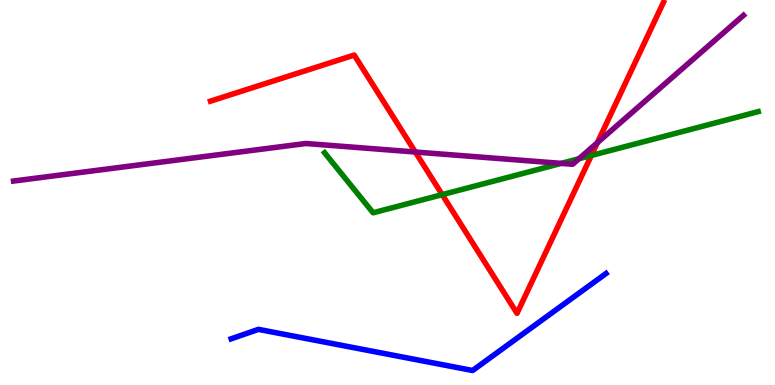[{'lines': ['blue', 'red'], 'intersections': []}, {'lines': ['green', 'red'], 'intersections': [{'x': 5.71, 'y': 4.94}, {'x': 7.63, 'y': 5.96}]}, {'lines': ['purple', 'red'], 'intersections': [{'x': 5.36, 'y': 6.05}, {'x': 7.71, 'y': 6.29}]}, {'lines': ['blue', 'green'], 'intersections': []}, {'lines': ['blue', 'purple'], 'intersections': []}, {'lines': ['green', 'purple'], 'intersections': [{'x': 7.24, 'y': 5.76}, {'x': 7.47, 'y': 5.88}]}]